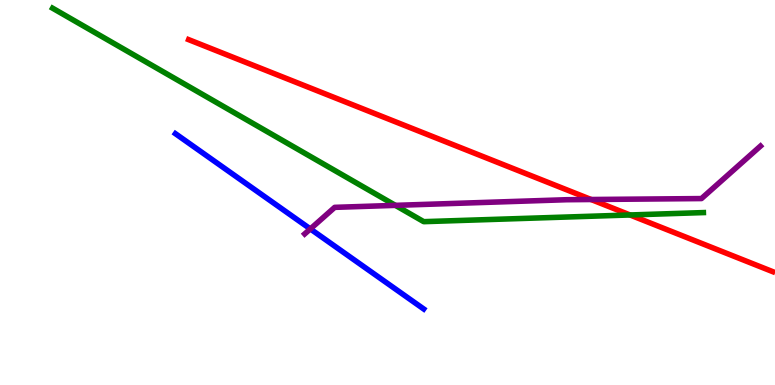[{'lines': ['blue', 'red'], 'intersections': []}, {'lines': ['green', 'red'], 'intersections': [{'x': 8.13, 'y': 4.42}]}, {'lines': ['purple', 'red'], 'intersections': [{'x': 7.63, 'y': 4.82}]}, {'lines': ['blue', 'green'], 'intersections': []}, {'lines': ['blue', 'purple'], 'intersections': [{'x': 4.0, 'y': 4.05}]}, {'lines': ['green', 'purple'], 'intersections': [{'x': 5.1, 'y': 4.67}]}]